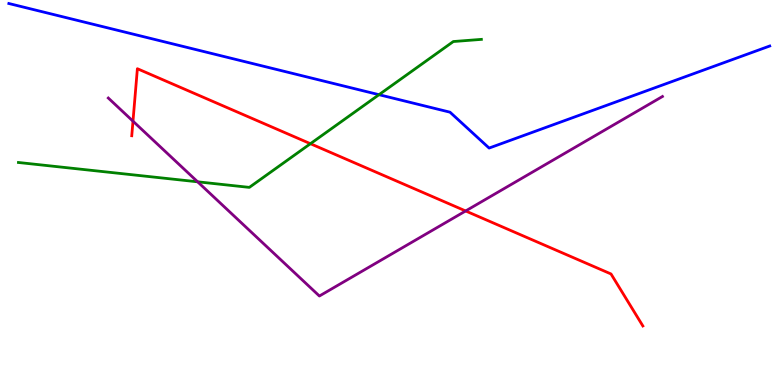[{'lines': ['blue', 'red'], 'intersections': []}, {'lines': ['green', 'red'], 'intersections': [{'x': 4.01, 'y': 6.27}]}, {'lines': ['purple', 'red'], 'intersections': [{'x': 1.72, 'y': 6.85}, {'x': 6.01, 'y': 4.52}]}, {'lines': ['blue', 'green'], 'intersections': [{'x': 4.89, 'y': 7.54}]}, {'lines': ['blue', 'purple'], 'intersections': []}, {'lines': ['green', 'purple'], 'intersections': [{'x': 2.55, 'y': 5.28}]}]